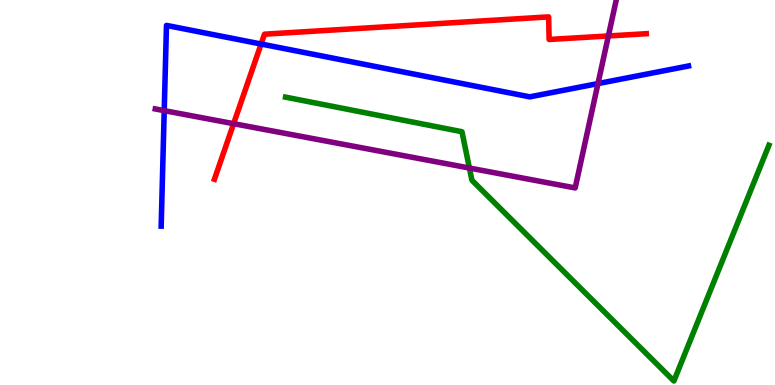[{'lines': ['blue', 'red'], 'intersections': [{'x': 3.37, 'y': 8.86}]}, {'lines': ['green', 'red'], 'intersections': []}, {'lines': ['purple', 'red'], 'intersections': [{'x': 3.01, 'y': 6.79}, {'x': 7.85, 'y': 9.07}]}, {'lines': ['blue', 'green'], 'intersections': []}, {'lines': ['blue', 'purple'], 'intersections': [{'x': 2.12, 'y': 7.13}, {'x': 7.72, 'y': 7.83}]}, {'lines': ['green', 'purple'], 'intersections': [{'x': 6.06, 'y': 5.64}]}]